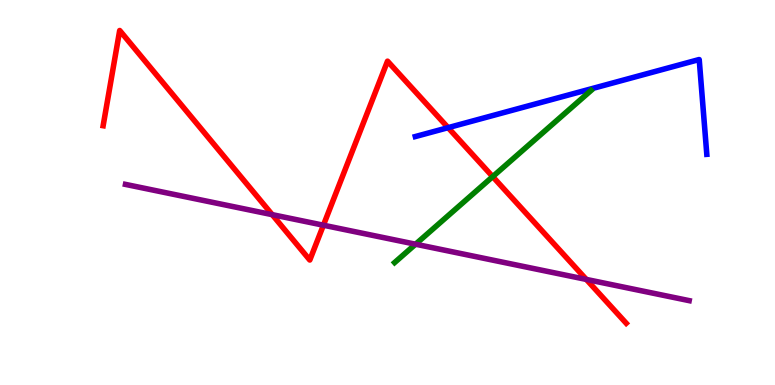[{'lines': ['blue', 'red'], 'intersections': [{'x': 5.78, 'y': 6.68}]}, {'lines': ['green', 'red'], 'intersections': [{'x': 6.36, 'y': 5.41}]}, {'lines': ['purple', 'red'], 'intersections': [{'x': 3.51, 'y': 4.42}, {'x': 4.17, 'y': 4.15}, {'x': 7.57, 'y': 2.74}]}, {'lines': ['blue', 'green'], 'intersections': []}, {'lines': ['blue', 'purple'], 'intersections': []}, {'lines': ['green', 'purple'], 'intersections': [{'x': 5.36, 'y': 3.66}]}]